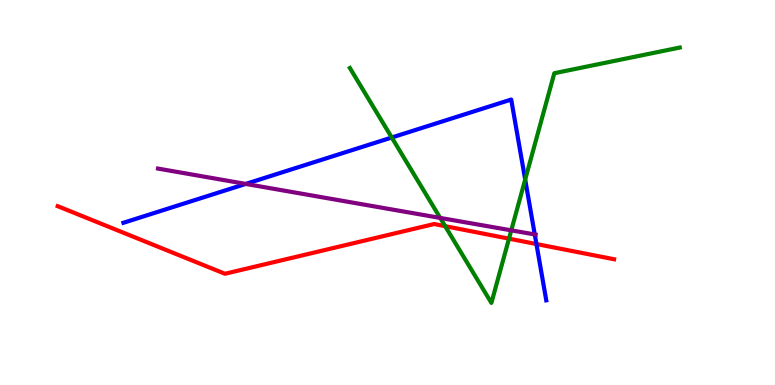[{'lines': ['blue', 'red'], 'intersections': [{'x': 6.92, 'y': 3.66}]}, {'lines': ['green', 'red'], 'intersections': [{'x': 5.74, 'y': 4.13}, {'x': 6.57, 'y': 3.8}]}, {'lines': ['purple', 'red'], 'intersections': []}, {'lines': ['blue', 'green'], 'intersections': [{'x': 5.05, 'y': 6.43}, {'x': 6.78, 'y': 5.34}]}, {'lines': ['blue', 'purple'], 'intersections': [{'x': 3.17, 'y': 5.22}, {'x': 6.9, 'y': 3.91}]}, {'lines': ['green', 'purple'], 'intersections': [{'x': 5.68, 'y': 4.34}, {'x': 6.6, 'y': 4.02}]}]